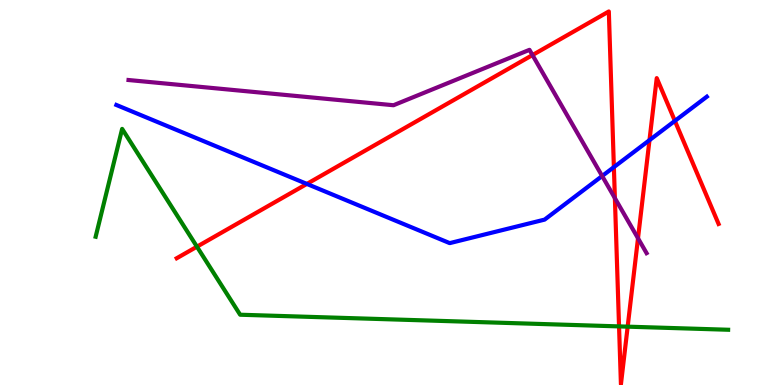[{'lines': ['blue', 'red'], 'intersections': [{'x': 3.96, 'y': 5.22}, {'x': 7.92, 'y': 5.66}, {'x': 8.38, 'y': 6.36}, {'x': 8.71, 'y': 6.86}]}, {'lines': ['green', 'red'], 'intersections': [{'x': 2.54, 'y': 3.59}, {'x': 7.99, 'y': 1.52}, {'x': 8.1, 'y': 1.52}]}, {'lines': ['purple', 'red'], 'intersections': [{'x': 6.87, 'y': 8.57}, {'x': 7.93, 'y': 4.85}, {'x': 8.23, 'y': 3.81}]}, {'lines': ['blue', 'green'], 'intersections': []}, {'lines': ['blue', 'purple'], 'intersections': [{'x': 7.77, 'y': 5.43}]}, {'lines': ['green', 'purple'], 'intersections': []}]